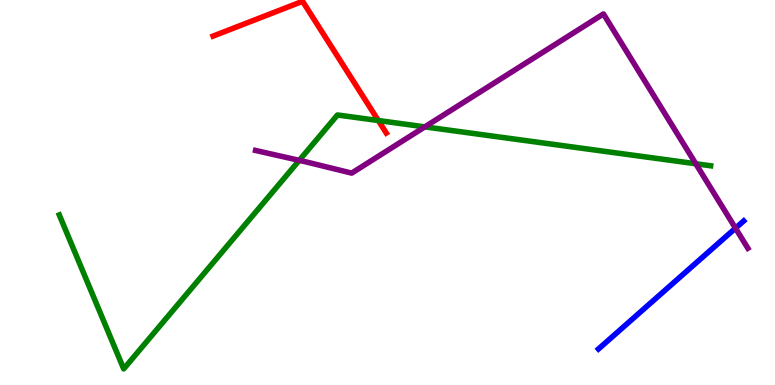[{'lines': ['blue', 'red'], 'intersections': []}, {'lines': ['green', 'red'], 'intersections': [{'x': 4.88, 'y': 6.87}]}, {'lines': ['purple', 'red'], 'intersections': []}, {'lines': ['blue', 'green'], 'intersections': []}, {'lines': ['blue', 'purple'], 'intersections': [{'x': 9.49, 'y': 4.07}]}, {'lines': ['green', 'purple'], 'intersections': [{'x': 3.86, 'y': 5.83}, {'x': 5.48, 'y': 6.7}, {'x': 8.98, 'y': 5.75}]}]